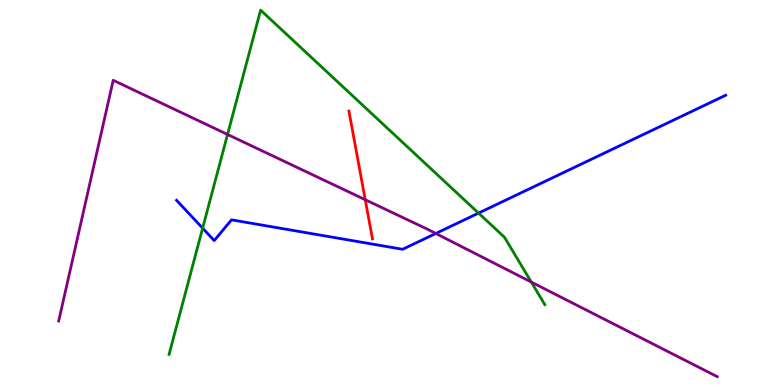[{'lines': ['blue', 'red'], 'intersections': []}, {'lines': ['green', 'red'], 'intersections': []}, {'lines': ['purple', 'red'], 'intersections': [{'x': 4.71, 'y': 4.81}]}, {'lines': ['blue', 'green'], 'intersections': [{'x': 2.61, 'y': 4.07}, {'x': 6.17, 'y': 4.47}]}, {'lines': ['blue', 'purple'], 'intersections': [{'x': 5.62, 'y': 3.94}]}, {'lines': ['green', 'purple'], 'intersections': [{'x': 2.94, 'y': 6.51}, {'x': 6.86, 'y': 2.67}]}]